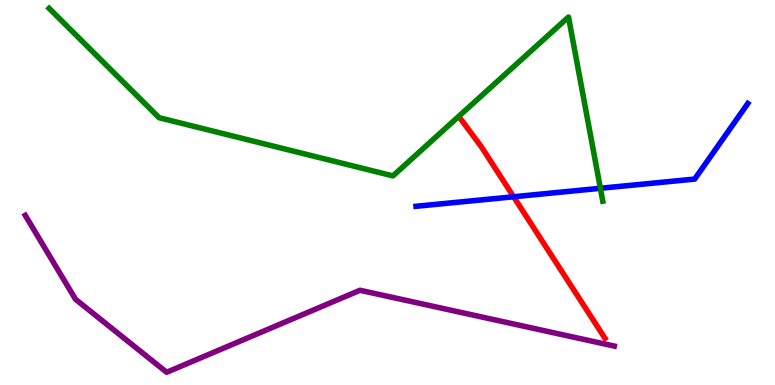[{'lines': ['blue', 'red'], 'intersections': [{'x': 6.63, 'y': 4.89}]}, {'lines': ['green', 'red'], 'intersections': []}, {'lines': ['purple', 'red'], 'intersections': []}, {'lines': ['blue', 'green'], 'intersections': [{'x': 7.75, 'y': 5.11}]}, {'lines': ['blue', 'purple'], 'intersections': []}, {'lines': ['green', 'purple'], 'intersections': []}]